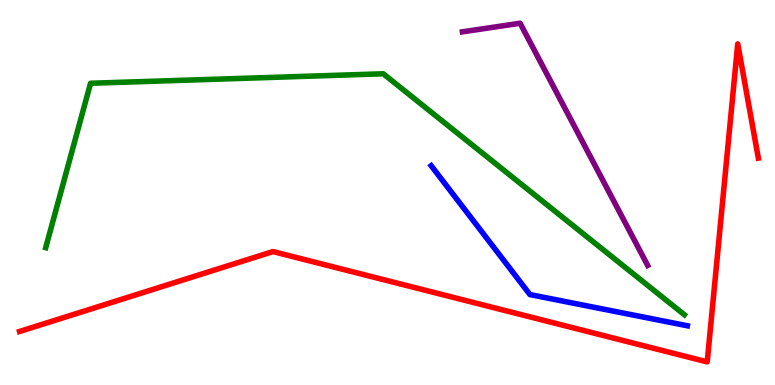[{'lines': ['blue', 'red'], 'intersections': []}, {'lines': ['green', 'red'], 'intersections': []}, {'lines': ['purple', 'red'], 'intersections': []}, {'lines': ['blue', 'green'], 'intersections': []}, {'lines': ['blue', 'purple'], 'intersections': []}, {'lines': ['green', 'purple'], 'intersections': []}]